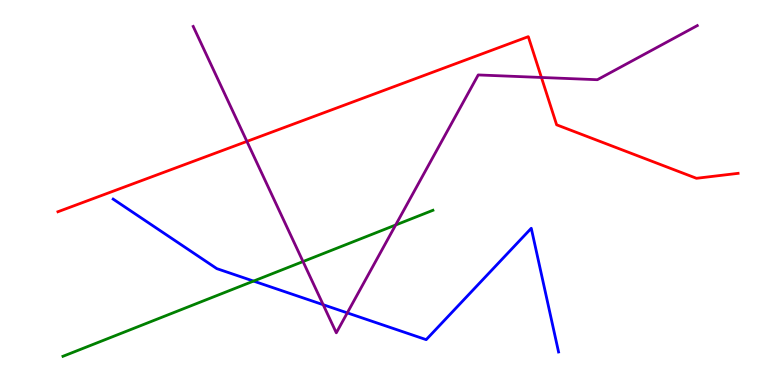[{'lines': ['blue', 'red'], 'intersections': []}, {'lines': ['green', 'red'], 'intersections': []}, {'lines': ['purple', 'red'], 'intersections': [{'x': 3.19, 'y': 6.33}, {'x': 6.99, 'y': 7.99}]}, {'lines': ['blue', 'green'], 'intersections': [{'x': 3.27, 'y': 2.7}]}, {'lines': ['blue', 'purple'], 'intersections': [{'x': 4.17, 'y': 2.09}, {'x': 4.48, 'y': 1.87}]}, {'lines': ['green', 'purple'], 'intersections': [{'x': 3.91, 'y': 3.21}, {'x': 5.11, 'y': 4.16}]}]